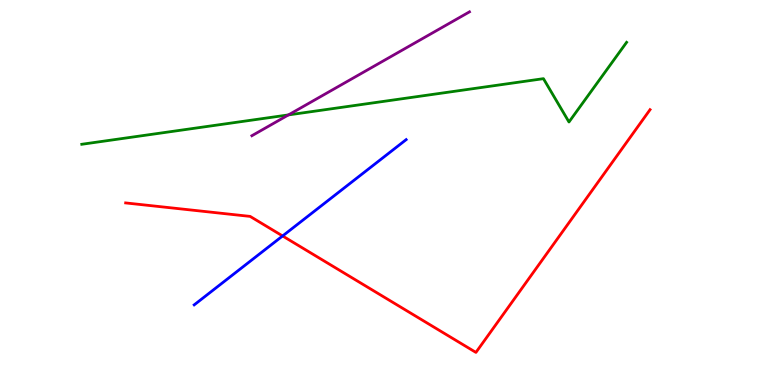[{'lines': ['blue', 'red'], 'intersections': [{'x': 3.65, 'y': 3.87}]}, {'lines': ['green', 'red'], 'intersections': []}, {'lines': ['purple', 'red'], 'intersections': []}, {'lines': ['blue', 'green'], 'intersections': []}, {'lines': ['blue', 'purple'], 'intersections': []}, {'lines': ['green', 'purple'], 'intersections': [{'x': 3.72, 'y': 7.02}]}]